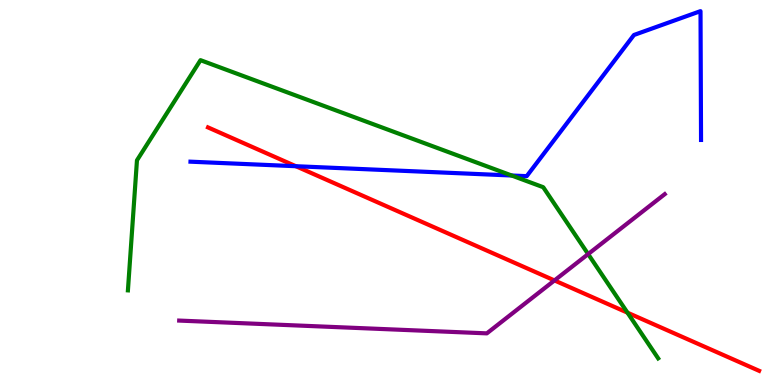[{'lines': ['blue', 'red'], 'intersections': [{'x': 3.82, 'y': 5.68}]}, {'lines': ['green', 'red'], 'intersections': [{'x': 8.1, 'y': 1.88}]}, {'lines': ['purple', 'red'], 'intersections': [{'x': 7.15, 'y': 2.72}]}, {'lines': ['blue', 'green'], 'intersections': [{'x': 6.6, 'y': 5.44}]}, {'lines': ['blue', 'purple'], 'intersections': []}, {'lines': ['green', 'purple'], 'intersections': [{'x': 7.59, 'y': 3.4}]}]